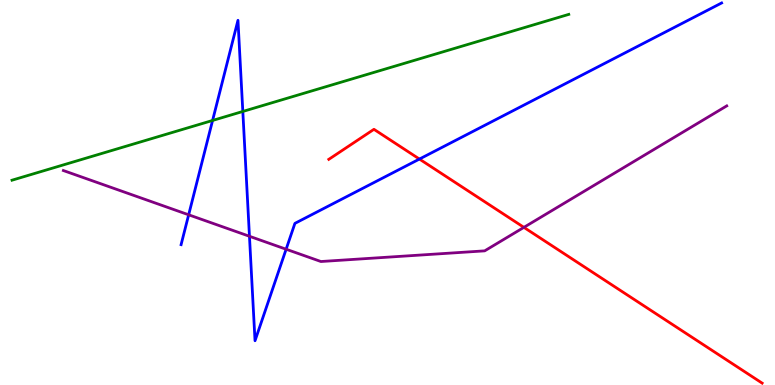[{'lines': ['blue', 'red'], 'intersections': [{'x': 5.41, 'y': 5.87}]}, {'lines': ['green', 'red'], 'intersections': []}, {'lines': ['purple', 'red'], 'intersections': [{'x': 6.76, 'y': 4.09}]}, {'lines': ['blue', 'green'], 'intersections': [{'x': 2.74, 'y': 6.87}, {'x': 3.13, 'y': 7.1}]}, {'lines': ['blue', 'purple'], 'intersections': [{'x': 2.43, 'y': 4.42}, {'x': 3.22, 'y': 3.86}, {'x': 3.69, 'y': 3.53}]}, {'lines': ['green', 'purple'], 'intersections': []}]